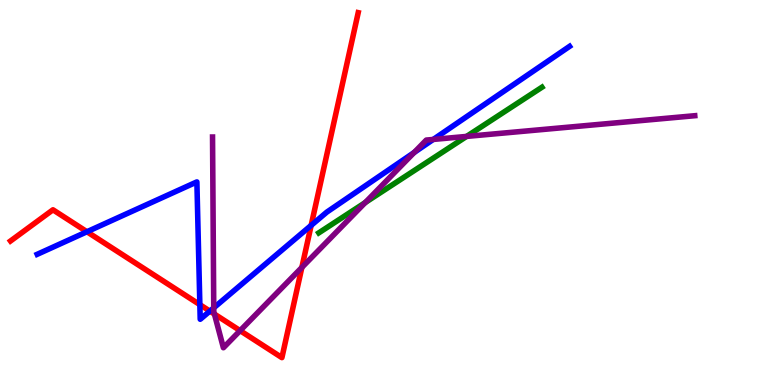[{'lines': ['blue', 'red'], 'intersections': [{'x': 1.12, 'y': 3.98}, {'x': 2.58, 'y': 2.09}, {'x': 2.71, 'y': 1.92}, {'x': 4.02, 'y': 4.15}]}, {'lines': ['green', 'red'], 'intersections': []}, {'lines': ['purple', 'red'], 'intersections': [{'x': 2.77, 'y': 1.84}, {'x': 3.1, 'y': 1.41}, {'x': 3.89, 'y': 3.05}]}, {'lines': ['blue', 'green'], 'intersections': []}, {'lines': ['blue', 'purple'], 'intersections': [{'x': 2.76, 'y': 2.0}, {'x': 5.34, 'y': 6.04}, {'x': 5.59, 'y': 6.38}]}, {'lines': ['green', 'purple'], 'intersections': [{'x': 4.71, 'y': 4.74}, {'x': 6.02, 'y': 6.46}]}]